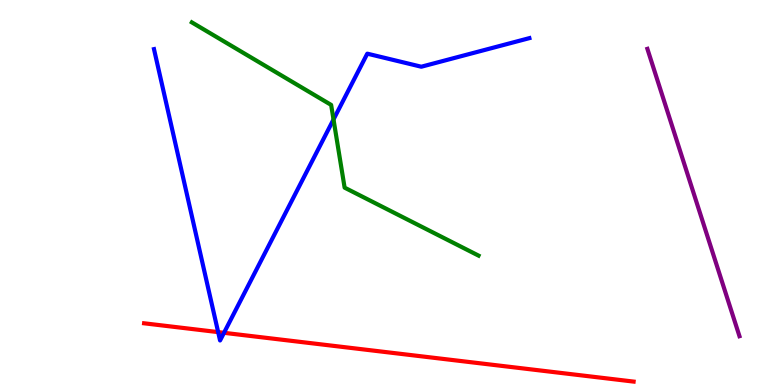[{'lines': ['blue', 'red'], 'intersections': [{'x': 2.81, 'y': 1.37}, {'x': 2.89, 'y': 1.36}]}, {'lines': ['green', 'red'], 'intersections': []}, {'lines': ['purple', 'red'], 'intersections': []}, {'lines': ['blue', 'green'], 'intersections': [{'x': 4.3, 'y': 6.9}]}, {'lines': ['blue', 'purple'], 'intersections': []}, {'lines': ['green', 'purple'], 'intersections': []}]